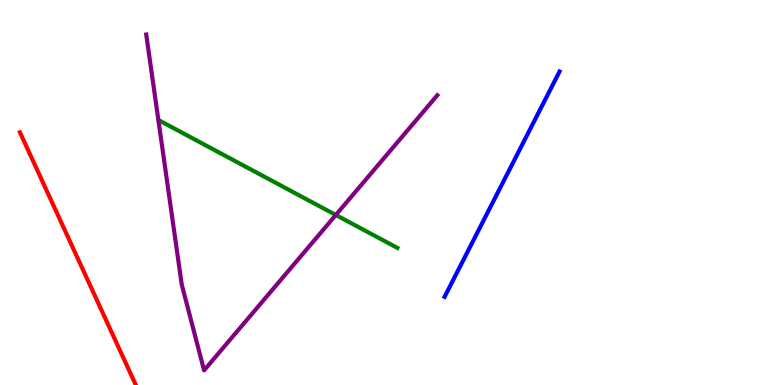[{'lines': ['blue', 'red'], 'intersections': []}, {'lines': ['green', 'red'], 'intersections': []}, {'lines': ['purple', 'red'], 'intersections': []}, {'lines': ['blue', 'green'], 'intersections': []}, {'lines': ['blue', 'purple'], 'intersections': []}, {'lines': ['green', 'purple'], 'intersections': [{'x': 4.33, 'y': 4.42}]}]